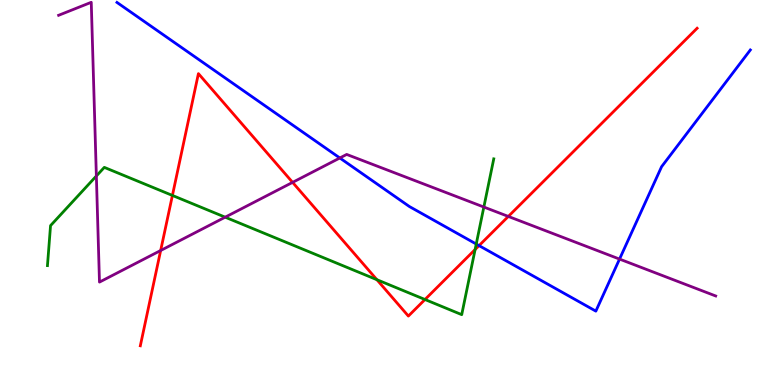[{'lines': ['blue', 'red'], 'intersections': [{'x': 6.18, 'y': 3.62}]}, {'lines': ['green', 'red'], 'intersections': [{'x': 2.22, 'y': 4.92}, {'x': 4.86, 'y': 2.74}, {'x': 5.48, 'y': 2.22}, {'x': 6.13, 'y': 3.52}]}, {'lines': ['purple', 'red'], 'intersections': [{'x': 2.07, 'y': 3.49}, {'x': 3.78, 'y': 5.26}, {'x': 6.56, 'y': 4.38}]}, {'lines': ['blue', 'green'], 'intersections': [{'x': 6.15, 'y': 3.66}]}, {'lines': ['blue', 'purple'], 'intersections': [{'x': 4.38, 'y': 5.9}, {'x': 7.99, 'y': 3.27}]}, {'lines': ['green', 'purple'], 'intersections': [{'x': 1.24, 'y': 5.43}, {'x': 2.91, 'y': 4.36}, {'x': 6.24, 'y': 4.62}]}]